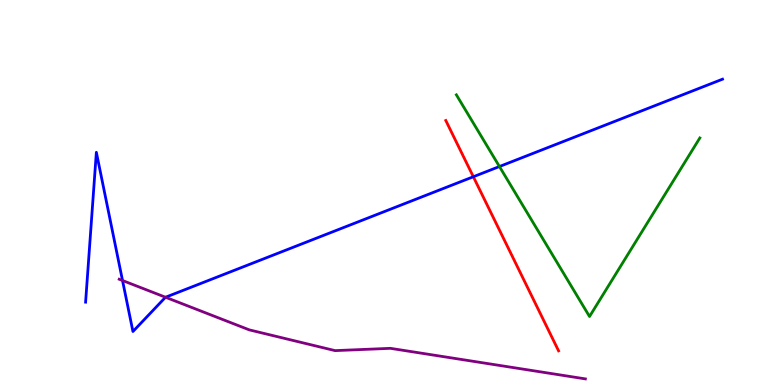[{'lines': ['blue', 'red'], 'intersections': [{'x': 6.11, 'y': 5.41}]}, {'lines': ['green', 'red'], 'intersections': []}, {'lines': ['purple', 'red'], 'intersections': []}, {'lines': ['blue', 'green'], 'intersections': [{'x': 6.44, 'y': 5.67}]}, {'lines': ['blue', 'purple'], 'intersections': [{'x': 1.58, 'y': 2.71}, {'x': 2.14, 'y': 2.28}]}, {'lines': ['green', 'purple'], 'intersections': []}]